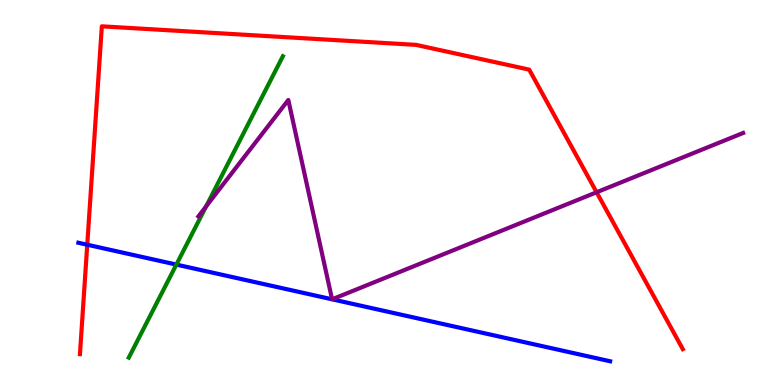[{'lines': ['blue', 'red'], 'intersections': [{'x': 1.13, 'y': 3.64}]}, {'lines': ['green', 'red'], 'intersections': []}, {'lines': ['purple', 'red'], 'intersections': [{'x': 7.7, 'y': 5.01}]}, {'lines': ['blue', 'green'], 'intersections': [{'x': 2.28, 'y': 3.13}]}, {'lines': ['blue', 'purple'], 'intersections': [{'x': 4.28, 'y': 2.23}, {'x': 4.29, 'y': 2.23}]}, {'lines': ['green', 'purple'], 'intersections': [{'x': 2.66, 'y': 4.64}]}]